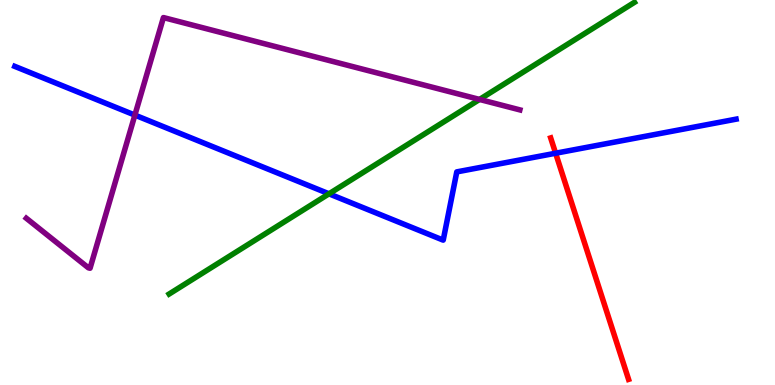[{'lines': ['blue', 'red'], 'intersections': [{'x': 7.17, 'y': 6.02}]}, {'lines': ['green', 'red'], 'intersections': []}, {'lines': ['purple', 'red'], 'intersections': []}, {'lines': ['blue', 'green'], 'intersections': [{'x': 4.24, 'y': 4.97}]}, {'lines': ['blue', 'purple'], 'intersections': [{'x': 1.74, 'y': 7.01}]}, {'lines': ['green', 'purple'], 'intersections': [{'x': 6.19, 'y': 7.42}]}]